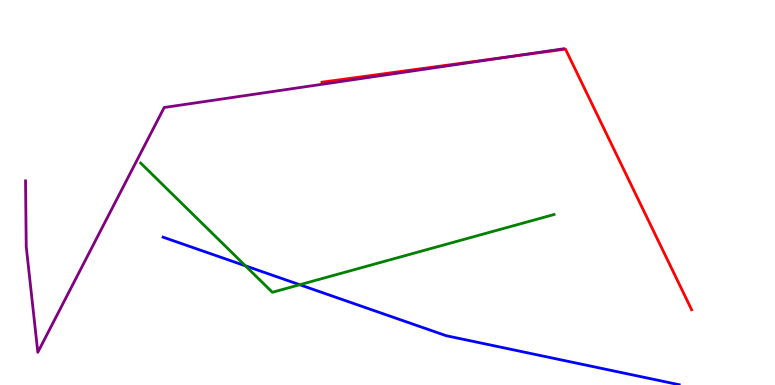[{'lines': ['blue', 'red'], 'intersections': []}, {'lines': ['green', 'red'], 'intersections': []}, {'lines': ['purple', 'red'], 'intersections': [{'x': 6.61, 'y': 8.54}]}, {'lines': ['blue', 'green'], 'intersections': [{'x': 3.17, 'y': 3.1}, {'x': 3.87, 'y': 2.6}]}, {'lines': ['blue', 'purple'], 'intersections': []}, {'lines': ['green', 'purple'], 'intersections': []}]